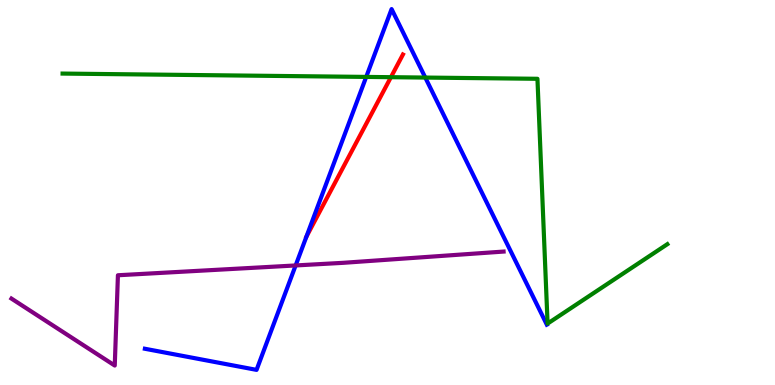[{'lines': ['blue', 'red'], 'intersections': []}, {'lines': ['green', 'red'], 'intersections': [{'x': 5.04, 'y': 8.0}]}, {'lines': ['purple', 'red'], 'intersections': []}, {'lines': ['blue', 'green'], 'intersections': [{'x': 4.73, 'y': 8.0}, {'x': 5.49, 'y': 7.99}]}, {'lines': ['blue', 'purple'], 'intersections': [{'x': 3.81, 'y': 3.11}]}, {'lines': ['green', 'purple'], 'intersections': []}]